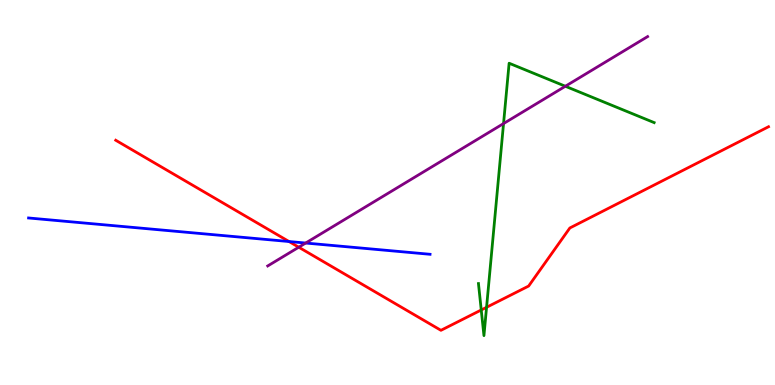[{'lines': ['blue', 'red'], 'intersections': [{'x': 3.73, 'y': 3.73}]}, {'lines': ['green', 'red'], 'intersections': [{'x': 6.21, 'y': 1.95}, {'x': 6.28, 'y': 2.02}]}, {'lines': ['purple', 'red'], 'intersections': [{'x': 3.85, 'y': 3.58}]}, {'lines': ['blue', 'green'], 'intersections': []}, {'lines': ['blue', 'purple'], 'intersections': [{'x': 3.94, 'y': 3.69}]}, {'lines': ['green', 'purple'], 'intersections': [{'x': 6.5, 'y': 6.79}, {'x': 7.29, 'y': 7.76}]}]